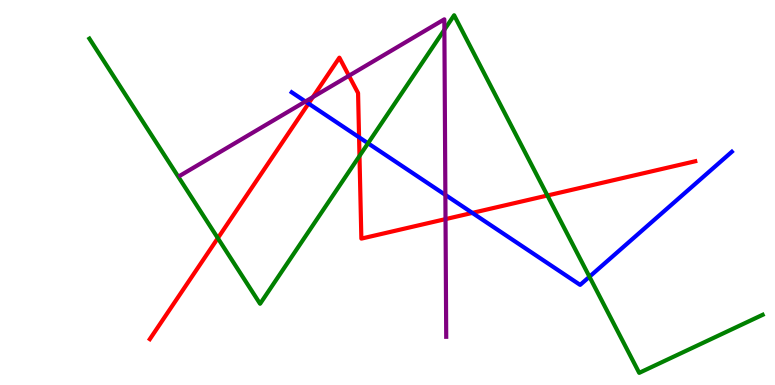[{'lines': ['blue', 'red'], 'intersections': [{'x': 3.98, 'y': 7.31}, {'x': 4.63, 'y': 6.43}, {'x': 6.09, 'y': 4.47}]}, {'lines': ['green', 'red'], 'intersections': [{'x': 2.81, 'y': 3.81}, {'x': 4.64, 'y': 5.95}, {'x': 7.06, 'y': 4.92}]}, {'lines': ['purple', 'red'], 'intersections': [{'x': 4.04, 'y': 7.48}, {'x': 4.5, 'y': 8.03}, {'x': 5.75, 'y': 4.31}]}, {'lines': ['blue', 'green'], 'intersections': [{'x': 4.75, 'y': 6.28}, {'x': 7.61, 'y': 2.81}]}, {'lines': ['blue', 'purple'], 'intersections': [{'x': 3.94, 'y': 7.36}, {'x': 5.75, 'y': 4.94}]}, {'lines': ['green', 'purple'], 'intersections': [{'x': 5.73, 'y': 9.23}]}]